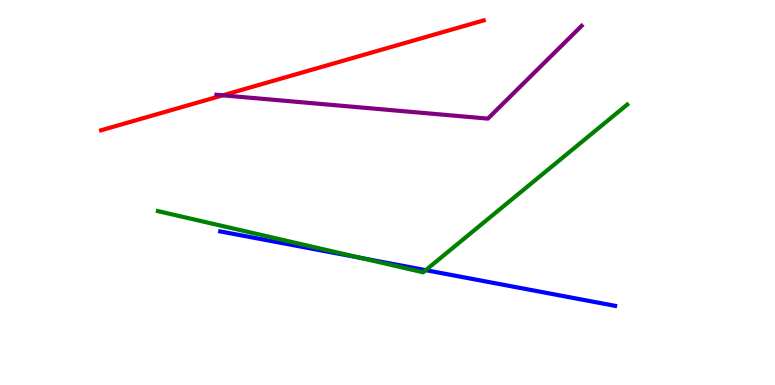[{'lines': ['blue', 'red'], 'intersections': []}, {'lines': ['green', 'red'], 'intersections': []}, {'lines': ['purple', 'red'], 'intersections': [{'x': 2.87, 'y': 7.52}]}, {'lines': ['blue', 'green'], 'intersections': [{'x': 4.65, 'y': 3.3}, {'x': 5.49, 'y': 2.98}]}, {'lines': ['blue', 'purple'], 'intersections': []}, {'lines': ['green', 'purple'], 'intersections': []}]